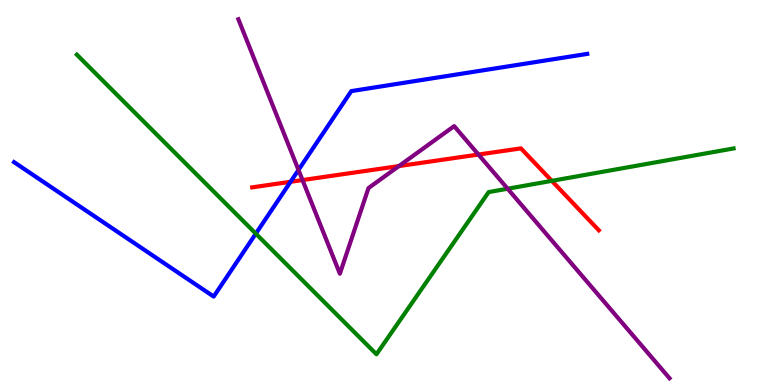[{'lines': ['blue', 'red'], 'intersections': [{'x': 3.75, 'y': 5.28}]}, {'lines': ['green', 'red'], 'intersections': [{'x': 7.12, 'y': 5.3}]}, {'lines': ['purple', 'red'], 'intersections': [{'x': 3.9, 'y': 5.32}, {'x': 5.15, 'y': 5.69}, {'x': 6.17, 'y': 5.99}]}, {'lines': ['blue', 'green'], 'intersections': [{'x': 3.3, 'y': 3.93}]}, {'lines': ['blue', 'purple'], 'intersections': [{'x': 3.85, 'y': 5.59}]}, {'lines': ['green', 'purple'], 'intersections': [{'x': 6.55, 'y': 5.1}]}]